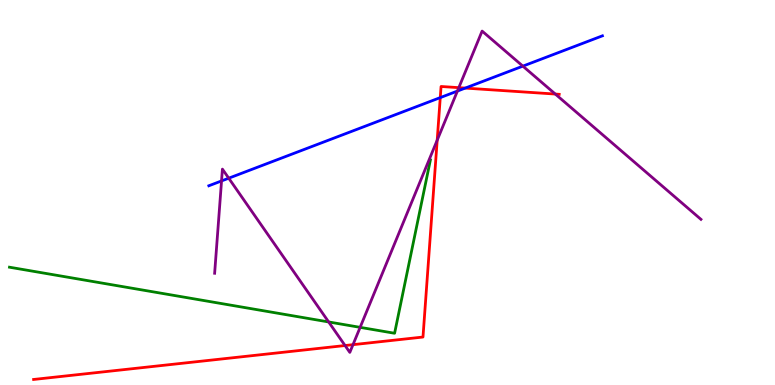[{'lines': ['blue', 'red'], 'intersections': [{'x': 5.68, 'y': 7.46}, {'x': 6.0, 'y': 7.71}]}, {'lines': ['green', 'red'], 'intersections': []}, {'lines': ['purple', 'red'], 'intersections': [{'x': 4.45, 'y': 1.03}, {'x': 4.55, 'y': 1.05}, {'x': 5.64, 'y': 6.36}, {'x': 5.92, 'y': 7.72}, {'x': 7.17, 'y': 7.56}]}, {'lines': ['blue', 'green'], 'intersections': []}, {'lines': ['blue', 'purple'], 'intersections': [{'x': 2.86, 'y': 5.3}, {'x': 2.95, 'y': 5.37}, {'x': 5.9, 'y': 7.63}, {'x': 6.75, 'y': 8.28}]}, {'lines': ['green', 'purple'], 'intersections': [{'x': 4.24, 'y': 1.64}, {'x': 4.65, 'y': 1.5}]}]